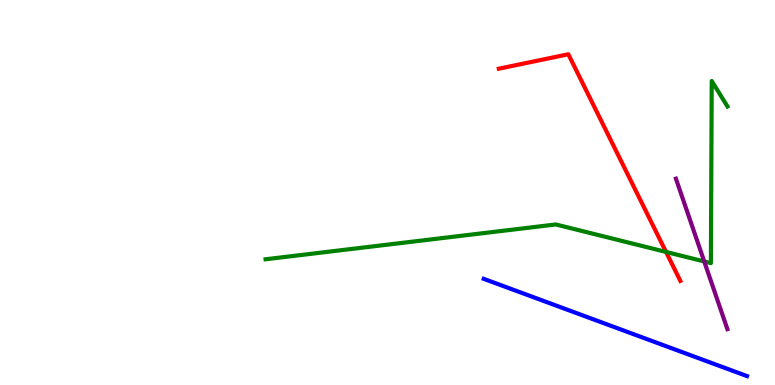[{'lines': ['blue', 'red'], 'intersections': []}, {'lines': ['green', 'red'], 'intersections': [{'x': 8.59, 'y': 3.46}]}, {'lines': ['purple', 'red'], 'intersections': []}, {'lines': ['blue', 'green'], 'intersections': []}, {'lines': ['blue', 'purple'], 'intersections': []}, {'lines': ['green', 'purple'], 'intersections': [{'x': 9.09, 'y': 3.21}]}]